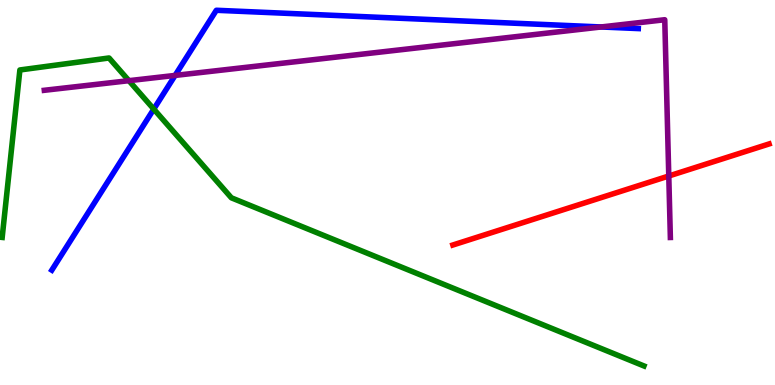[{'lines': ['blue', 'red'], 'intersections': []}, {'lines': ['green', 'red'], 'intersections': []}, {'lines': ['purple', 'red'], 'intersections': [{'x': 8.63, 'y': 5.43}]}, {'lines': ['blue', 'green'], 'intersections': [{'x': 1.98, 'y': 7.17}]}, {'lines': ['blue', 'purple'], 'intersections': [{'x': 2.26, 'y': 8.04}, {'x': 7.76, 'y': 9.3}]}, {'lines': ['green', 'purple'], 'intersections': [{'x': 1.66, 'y': 7.9}]}]